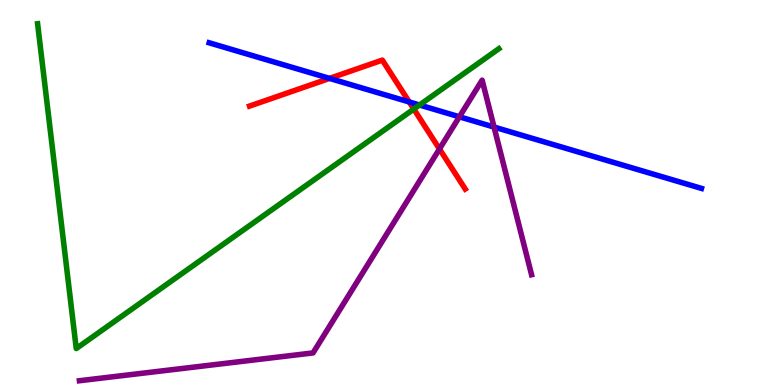[{'lines': ['blue', 'red'], 'intersections': [{'x': 4.25, 'y': 7.96}, {'x': 5.28, 'y': 7.35}]}, {'lines': ['green', 'red'], 'intersections': [{'x': 5.34, 'y': 7.17}]}, {'lines': ['purple', 'red'], 'intersections': [{'x': 5.67, 'y': 6.13}]}, {'lines': ['blue', 'green'], 'intersections': [{'x': 5.41, 'y': 7.27}]}, {'lines': ['blue', 'purple'], 'intersections': [{'x': 5.93, 'y': 6.97}, {'x': 6.37, 'y': 6.7}]}, {'lines': ['green', 'purple'], 'intersections': []}]